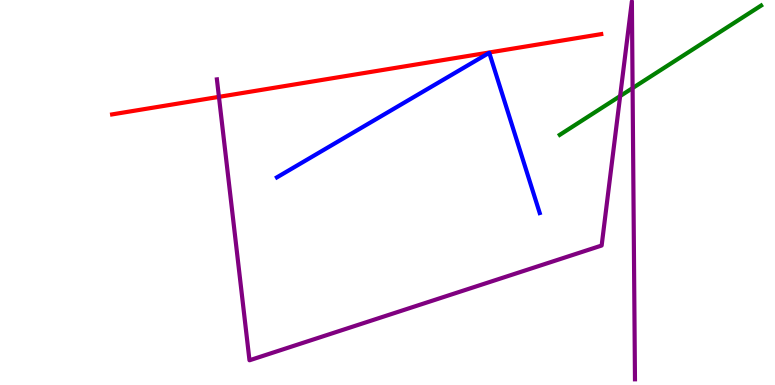[{'lines': ['blue', 'red'], 'intersections': []}, {'lines': ['green', 'red'], 'intersections': []}, {'lines': ['purple', 'red'], 'intersections': [{'x': 2.82, 'y': 7.48}]}, {'lines': ['blue', 'green'], 'intersections': []}, {'lines': ['blue', 'purple'], 'intersections': []}, {'lines': ['green', 'purple'], 'intersections': [{'x': 8.0, 'y': 7.5}, {'x': 8.16, 'y': 7.71}]}]